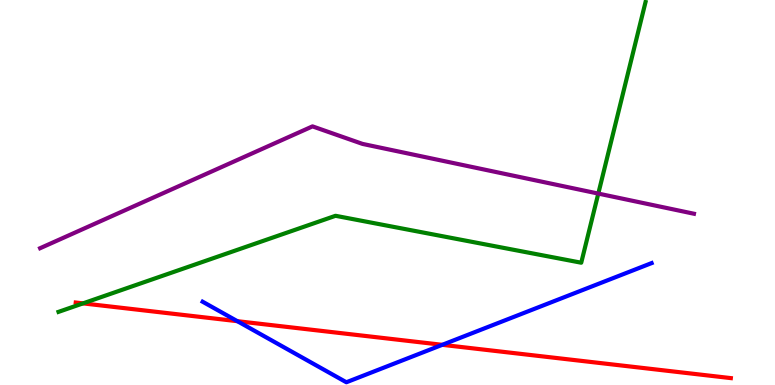[{'lines': ['blue', 'red'], 'intersections': [{'x': 3.06, 'y': 1.66}, {'x': 5.71, 'y': 1.04}]}, {'lines': ['green', 'red'], 'intersections': [{'x': 1.07, 'y': 2.12}]}, {'lines': ['purple', 'red'], 'intersections': []}, {'lines': ['blue', 'green'], 'intersections': []}, {'lines': ['blue', 'purple'], 'intersections': []}, {'lines': ['green', 'purple'], 'intersections': [{'x': 7.72, 'y': 4.97}]}]